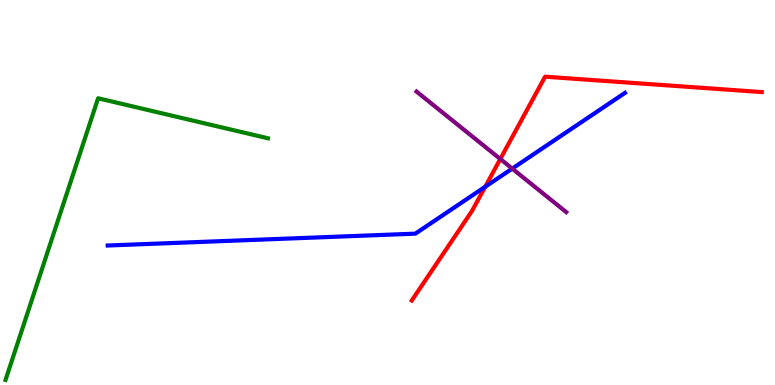[{'lines': ['blue', 'red'], 'intersections': [{'x': 6.26, 'y': 5.15}]}, {'lines': ['green', 'red'], 'intersections': []}, {'lines': ['purple', 'red'], 'intersections': [{'x': 6.46, 'y': 5.87}]}, {'lines': ['blue', 'green'], 'intersections': []}, {'lines': ['blue', 'purple'], 'intersections': [{'x': 6.61, 'y': 5.62}]}, {'lines': ['green', 'purple'], 'intersections': []}]